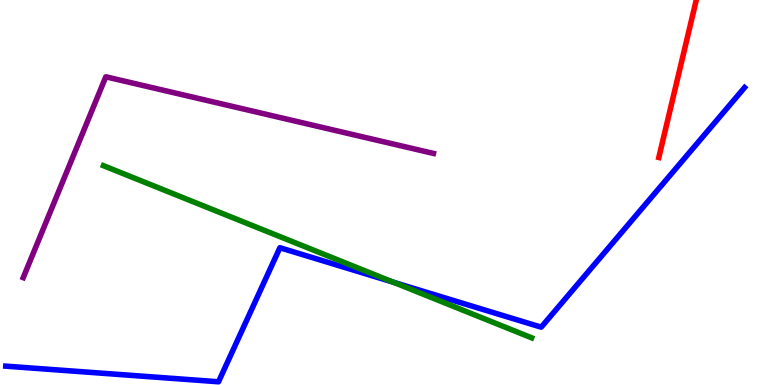[{'lines': ['blue', 'red'], 'intersections': []}, {'lines': ['green', 'red'], 'intersections': []}, {'lines': ['purple', 'red'], 'intersections': []}, {'lines': ['blue', 'green'], 'intersections': [{'x': 5.08, 'y': 2.67}]}, {'lines': ['blue', 'purple'], 'intersections': []}, {'lines': ['green', 'purple'], 'intersections': []}]